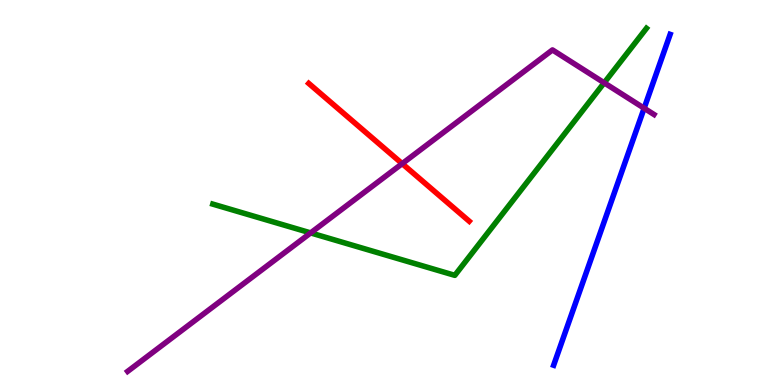[{'lines': ['blue', 'red'], 'intersections': []}, {'lines': ['green', 'red'], 'intersections': []}, {'lines': ['purple', 'red'], 'intersections': [{'x': 5.19, 'y': 5.75}]}, {'lines': ['blue', 'green'], 'intersections': []}, {'lines': ['blue', 'purple'], 'intersections': [{'x': 8.31, 'y': 7.19}]}, {'lines': ['green', 'purple'], 'intersections': [{'x': 4.01, 'y': 3.95}, {'x': 7.8, 'y': 7.85}]}]